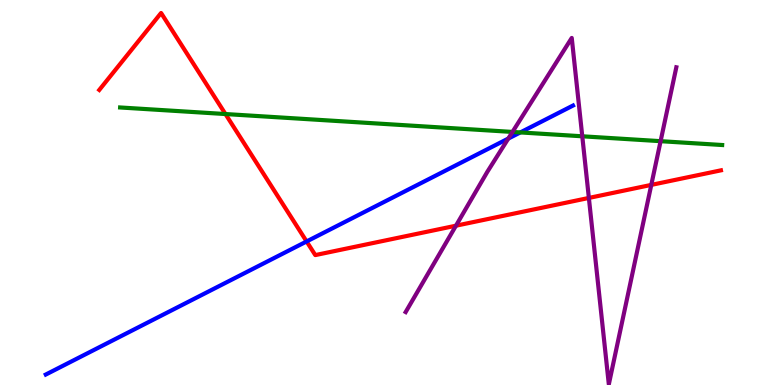[{'lines': ['blue', 'red'], 'intersections': [{'x': 3.96, 'y': 3.73}]}, {'lines': ['green', 'red'], 'intersections': [{'x': 2.91, 'y': 7.04}]}, {'lines': ['purple', 'red'], 'intersections': [{'x': 5.88, 'y': 4.14}, {'x': 7.6, 'y': 4.86}, {'x': 8.4, 'y': 5.2}]}, {'lines': ['blue', 'green'], 'intersections': [{'x': 6.71, 'y': 6.56}]}, {'lines': ['blue', 'purple'], 'intersections': [{'x': 6.56, 'y': 6.4}]}, {'lines': ['green', 'purple'], 'intersections': [{'x': 6.61, 'y': 6.57}, {'x': 7.51, 'y': 6.46}, {'x': 8.52, 'y': 6.33}]}]